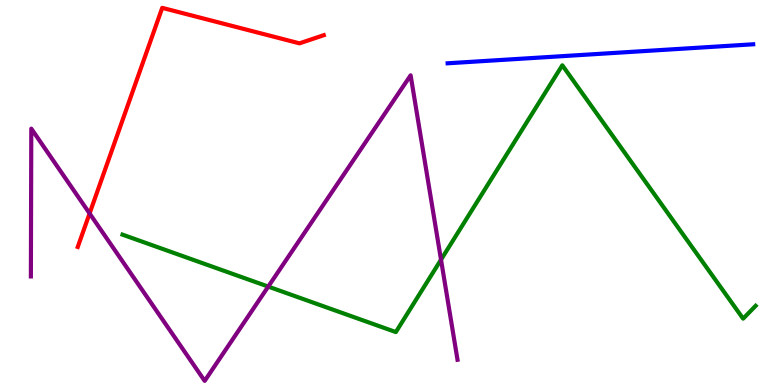[{'lines': ['blue', 'red'], 'intersections': []}, {'lines': ['green', 'red'], 'intersections': []}, {'lines': ['purple', 'red'], 'intersections': [{'x': 1.16, 'y': 4.46}]}, {'lines': ['blue', 'green'], 'intersections': []}, {'lines': ['blue', 'purple'], 'intersections': []}, {'lines': ['green', 'purple'], 'intersections': [{'x': 3.46, 'y': 2.56}, {'x': 5.69, 'y': 3.25}]}]